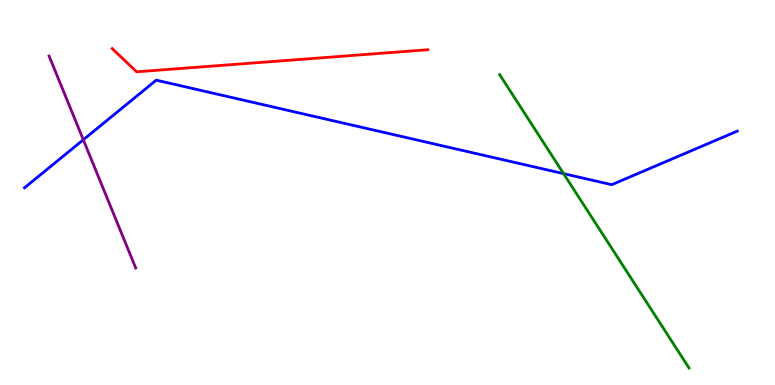[{'lines': ['blue', 'red'], 'intersections': []}, {'lines': ['green', 'red'], 'intersections': []}, {'lines': ['purple', 'red'], 'intersections': []}, {'lines': ['blue', 'green'], 'intersections': [{'x': 7.27, 'y': 5.49}]}, {'lines': ['blue', 'purple'], 'intersections': [{'x': 1.07, 'y': 6.37}]}, {'lines': ['green', 'purple'], 'intersections': []}]